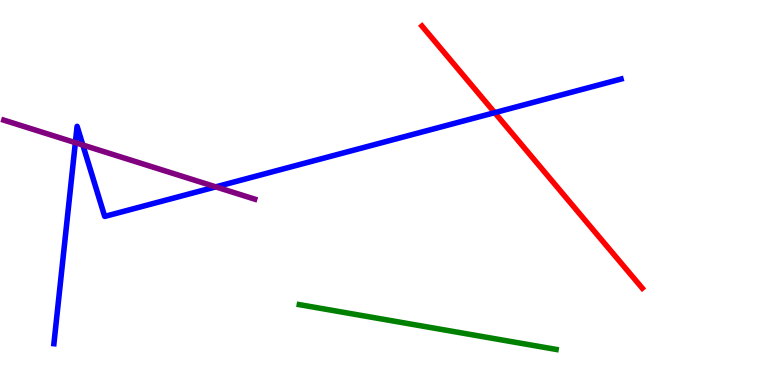[{'lines': ['blue', 'red'], 'intersections': [{'x': 6.38, 'y': 7.07}]}, {'lines': ['green', 'red'], 'intersections': []}, {'lines': ['purple', 'red'], 'intersections': []}, {'lines': ['blue', 'green'], 'intersections': []}, {'lines': ['blue', 'purple'], 'intersections': [{'x': 0.972, 'y': 6.29}, {'x': 1.07, 'y': 6.23}, {'x': 2.78, 'y': 5.15}]}, {'lines': ['green', 'purple'], 'intersections': []}]